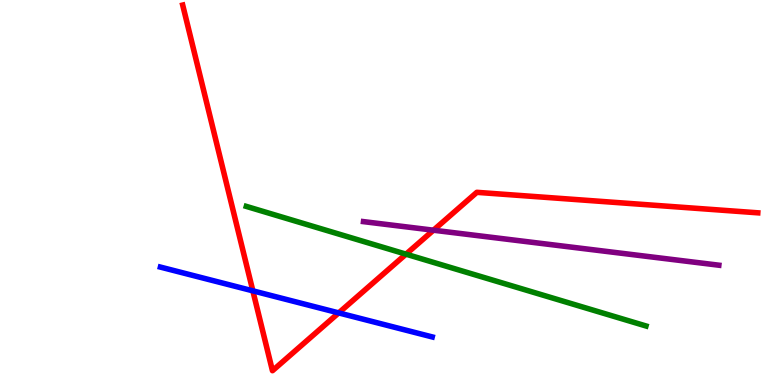[{'lines': ['blue', 'red'], 'intersections': [{'x': 3.26, 'y': 2.45}, {'x': 4.37, 'y': 1.87}]}, {'lines': ['green', 'red'], 'intersections': [{'x': 5.24, 'y': 3.4}]}, {'lines': ['purple', 'red'], 'intersections': [{'x': 5.59, 'y': 4.02}]}, {'lines': ['blue', 'green'], 'intersections': []}, {'lines': ['blue', 'purple'], 'intersections': []}, {'lines': ['green', 'purple'], 'intersections': []}]